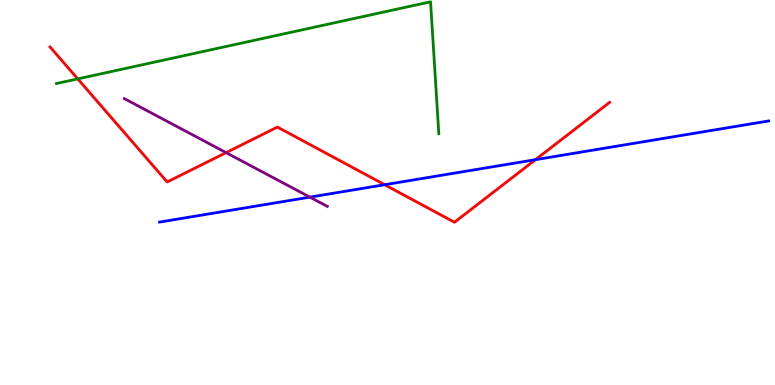[{'lines': ['blue', 'red'], 'intersections': [{'x': 4.96, 'y': 5.2}, {'x': 6.91, 'y': 5.85}]}, {'lines': ['green', 'red'], 'intersections': [{'x': 1.0, 'y': 7.95}]}, {'lines': ['purple', 'red'], 'intersections': [{'x': 2.92, 'y': 6.04}]}, {'lines': ['blue', 'green'], 'intersections': []}, {'lines': ['blue', 'purple'], 'intersections': [{'x': 4.0, 'y': 4.88}]}, {'lines': ['green', 'purple'], 'intersections': []}]